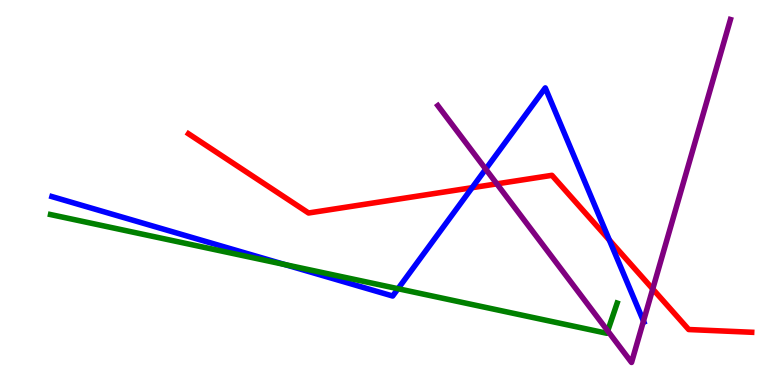[{'lines': ['blue', 'red'], 'intersections': [{'x': 6.09, 'y': 5.12}, {'x': 7.86, 'y': 3.76}]}, {'lines': ['green', 'red'], 'intersections': []}, {'lines': ['purple', 'red'], 'intersections': [{'x': 6.41, 'y': 5.22}, {'x': 8.42, 'y': 2.49}]}, {'lines': ['blue', 'green'], 'intersections': [{'x': 3.68, 'y': 3.13}, {'x': 5.14, 'y': 2.5}]}, {'lines': ['blue', 'purple'], 'intersections': [{'x': 6.27, 'y': 5.61}, {'x': 8.3, 'y': 1.66}]}, {'lines': ['green', 'purple'], 'intersections': [{'x': 7.84, 'y': 1.41}]}]